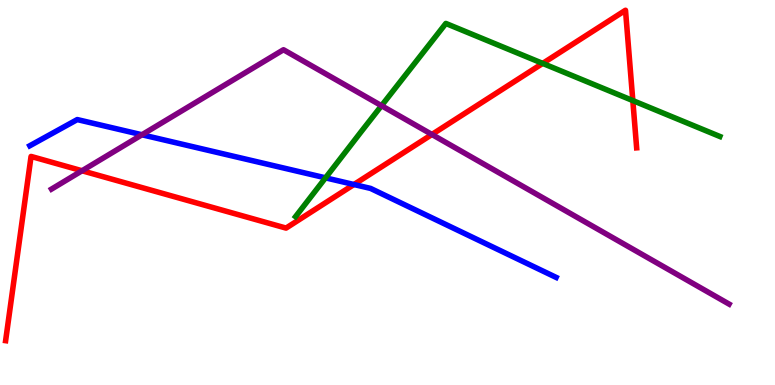[{'lines': ['blue', 'red'], 'intersections': [{'x': 4.57, 'y': 5.21}]}, {'lines': ['green', 'red'], 'intersections': [{'x': 7.0, 'y': 8.35}, {'x': 8.17, 'y': 7.39}]}, {'lines': ['purple', 'red'], 'intersections': [{'x': 1.06, 'y': 5.56}, {'x': 5.57, 'y': 6.51}]}, {'lines': ['blue', 'green'], 'intersections': [{'x': 4.2, 'y': 5.38}]}, {'lines': ['blue', 'purple'], 'intersections': [{'x': 1.83, 'y': 6.5}]}, {'lines': ['green', 'purple'], 'intersections': [{'x': 4.92, 'y': 7.25}]}]